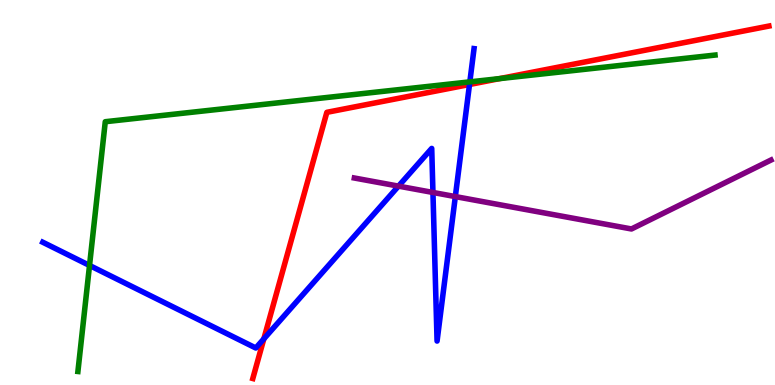[{'lines': ['blue', 'red'], 'intersections': [{'x': 3.4, 'y': 1.2}, {'x': 6.06, 'y': 7.81}]}, {'lines': ['green', 'red'], 'intersections': [{'x': 6.45, 'y': 7.96}]}, {'lines': ['purple', 'red'], 'intersections': []}, {'lines': ['blue', 'green'], 'intersections': [{'x': 1.16, 'y': 3.11}, {'x': 6.06, 'y': 7.87}]}, {'lines': ['blue', 'purple'], 'intersections': [{'x': 5.14, 'y': 5.17}, {'x': 5.59, 'y': 5.0}, {'x': 5.88, 'y': 4.89}]}, {'lines': ['green', 'purple'], 'intersections': []}]